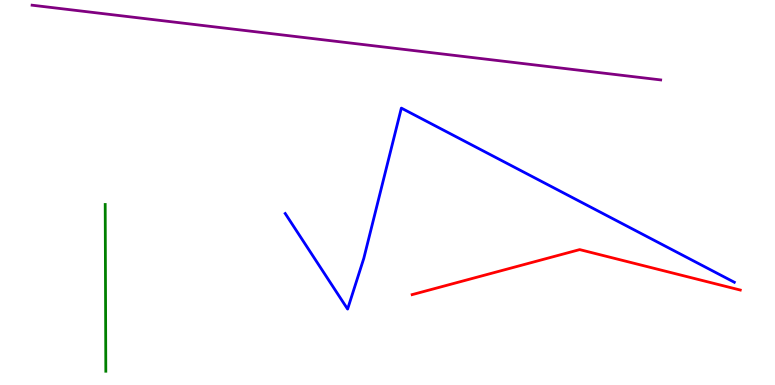[{'lines': ['blue', 'red'], 'intersections': []}, {'lines': ['green', 'red'], 'intersections': []}, {'lines': ['purple', 'red'], 'intersections': []}, {'lines': ['blue', 'green'], 'intersections': []}, {'lines': ['blue', 'purple'], 'intersections': []}, {'lines': ['green', 'purple'], 'intersections': []}]